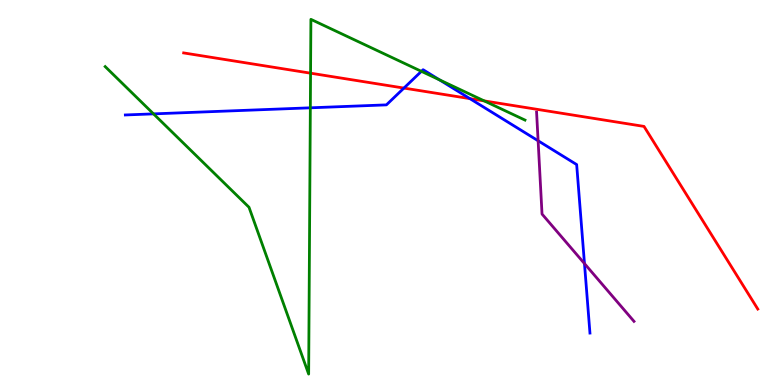[{'lines': ['blue', 'red'], 'intersections': [{'x': 5.21, 'y': 7.71}, {'x': 6.06, 'y': 7.44}]}, {'lines': ['green', 'red'], 'intersections': [{'x': 4.01, 'y': 8.1}, {'x': 6.25, 'y': 7.38}]}, {'lines': ['purple', 'red'], 'intersections': []}, {'lines': ['blue', 'green'], 'intersections': [{'x': 1.98, 'y': 7.04}, {'x': 4.0, 'y': 7.2}, {'x': 5.44, 'y': 8.15}, {'x': 5.67, 'y': 7.93}]}, {'lines': ['blue', 'purple'], 'intersections': [{'x': 6.94, 'y': 6.34}, {'x': 7.54, 'y': 3.15}]}, {'lines': ['green', 'purple'], 'intersections': []}]